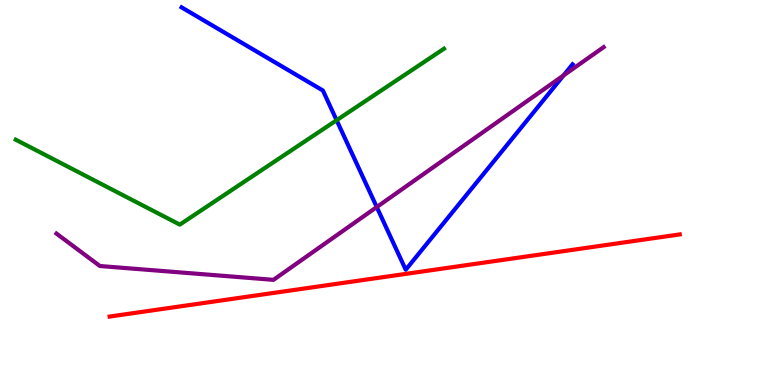[{'lines': ['blue', 'red'], 'intersections': []}, {'lines': ['green', 'red'], 'intersections': []}, {'lines': ['purple', 'red'], 'intersections': []}, {'lines': ['blue', 'green'], 'intersections': [{'x': 4.34, 'y': 6.88}]}, {'lines': ['blue', 'purple'], 'intersections': [{'x': 4.86, 'y': 4.62}, {'x': 7.27, 'y': 8.04}]}, {'lines': ['green', 'purple'], 'intersections': []}]